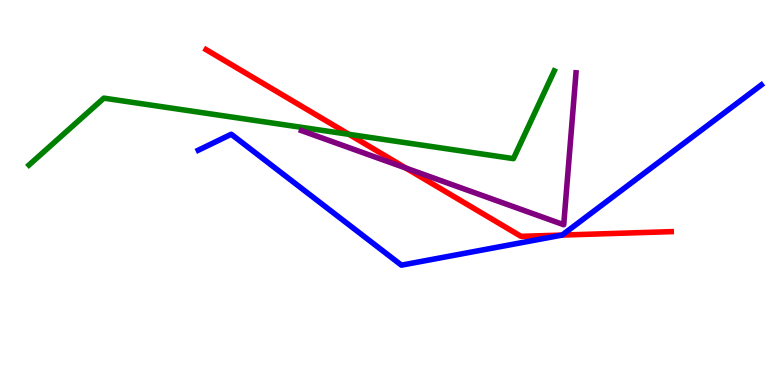[{'lines': ['blue', 'red'], 'intersections': [{'x': 7.25, 'y': 3.89}]}, {'lines': ['green', 'red'], 'intersections': [{'x': 4.5, 'y': 6.51}]}, {'lines': ['purple', 'red'], 'intersections': [{'x': 5.24, 'y': 5.63}]}, {'lines': ['blue', 'green'], 'intersections': []}, {'lines': ['blue', 'purple'], 'intersections': []}, {'lines': ['green', 'purple'], 'intersections': []}]